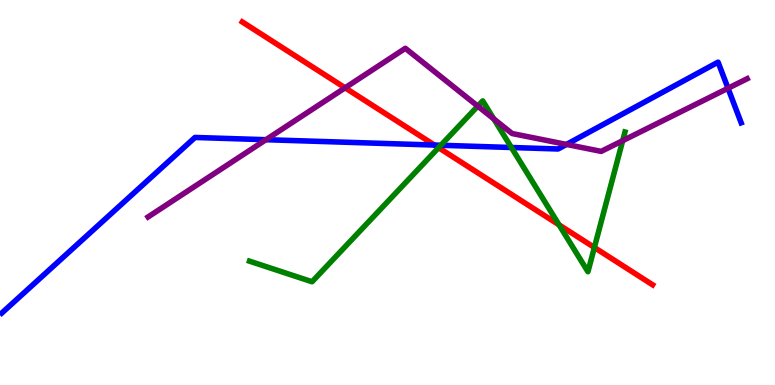[{'lines': ['blue', 'red'], 'intersections': [{'x': 5.61, 'y': 6.23}]}, {'lines': ['green', 'red'], 'intersections': [{'x': 5.66, 'y': 6.16}, {'x': 7.21, 'y': 4.16}, {'x': 7.67, 'y': 3.57}]}, {'lines': ['purple', 'red'], 'intersections': [{'x': 4.45, 'y': 7.72}]}, {'lines': ['blue', 'green'], 'intersections': [{'x': 5.69, 'y': 6.23}, {'x': 6.6, 'y': 6.17}]}, {'lines': ['blue', 'purple'], 'intersections': [{'x': 3.43, 'y': 6.37}, {'x': 7.31, 'y': 6.25}, {'x': 9.39, 'y': 7.71}]}, {'lines': ['green', 'purple'], 'intersections': [{'x': 6.16, 'y': 7.24}, {'x': 6.37, 'y': 6.91}, {'x': 8.03, 'y': 6.35}]}]